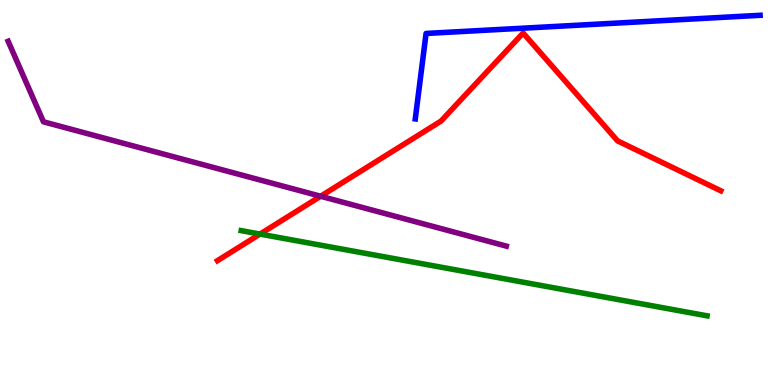[{'lines': ['blue', 'red'], 'intersections': []}, {'lines': ['green', 'red'], 'intersections': [{'x': 3.36, 'y': 3.92}]}, {'lines': ['purple', 'red'], 'intersections': [{'x': 4.14, 'y': 4.9}]}, {'lines': ['blue', 'green'], 'intersections': []}, {'lines': ['blue', 'purple'], 'intersections': []}, {'lines': ['green', 'purple'], 'intersections': []}]